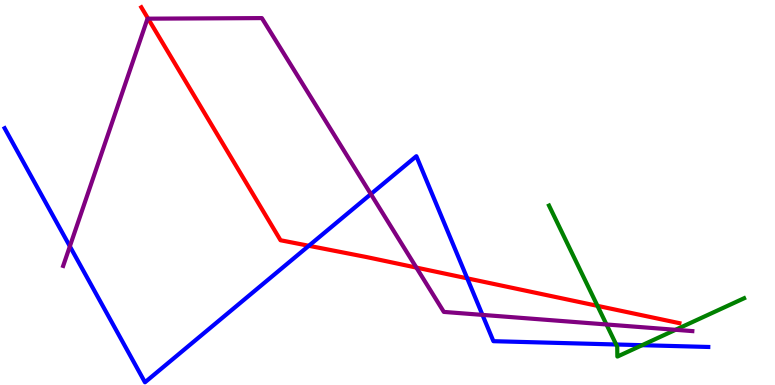[{'lines': ['blue', 'red'], 'intersections': [{'x': 3.98, 'y': 3.62}, {'x': 6.03, 'y': 2.77}]}, {'lines': ['green', 'red'], 'intersections': [{'x': 7.71, 'y': 2.06}]}, {'lines': ['purple', 'red'], 'intersections': [{'x': 1.91, 'y': 9.52}, {'x': 5.37, 'y': 3.05}]}, {'lines': ['blue', 'green'], 'intersections': [{'x': 7.95, 'y': 1.05}, {'x': 8.29, 'y': 1.03}]}, {'lines': ['blue', 'purple'], 'intersections': [{'x': 0.901, 'y': 3.6}, {'x': 4.79, 'y': 4.96}, {'x': 6.23, 'y': 1.82}]}, {'lines': ['green', 'purple'], 'intersections': [{'x': 7.83, 'y': 1.57}, {'x': 8.72, 'y': 1.43}]}]